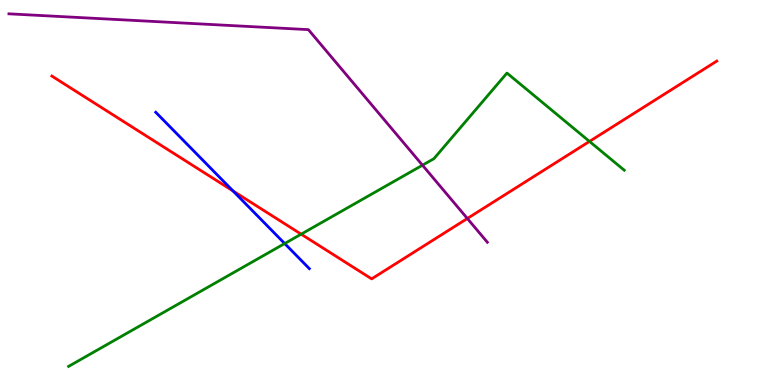[{'lines': ['blue', 'red'], 'intersections': [{'x': 3.01, 'y': 5.04}]}, {'lines': ['green', 'red'], 'intersections': [{'x': 3.89, 'y': 3.92}, {'x': 7.61, 'y': 6.33}]}, {'lines': ['purple', 'red'], 'intersections': [{'x': 6.03, 'y': 4.32}]}, {'lines': ['blue', 'green'], 'intersections': [{'x': 3.67, 'y': 3.67}]}, {'lines': ['blue', 'purple'], 'intersections': []}, {'lines': ['green', 'purple'], 'intersections': [{'x': 5.45, 'y': 5.71}]}]